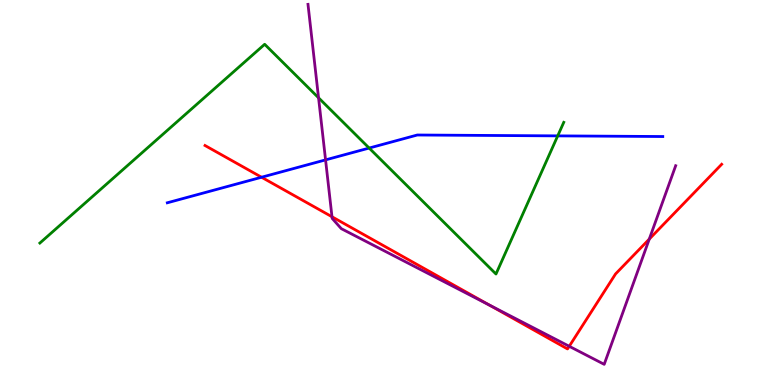[{'lines': ['blue', 'red'], 'intersections': [{'x': 3.37, 'y': 5.4}]}, {'lines': ['green', 'red'], 'intersections': []}, {'lines': ['purple', 'red'], 'intersections': [{'x': 4.28, 'y': 4.37}, {'x': 6.31, 'y': 2.08}, {'x': 7.34, 'y': 1.01}, {'x': 8.38, 'y': 3.79}]}, {'lines': ['blue', 'green'], 'intersections': [{'x': 4.76, 'y': 6.15}, {'x': 7.2, 'y': 6.47}]}, {'lines': ['blue', 'purple'], 'intersections': [{'x': 4.2, 'y': 5.85}]}, {'lines': ['green', 'purple'], 'intersections': [{'x': 4.11, 'y': 7.46}]}]